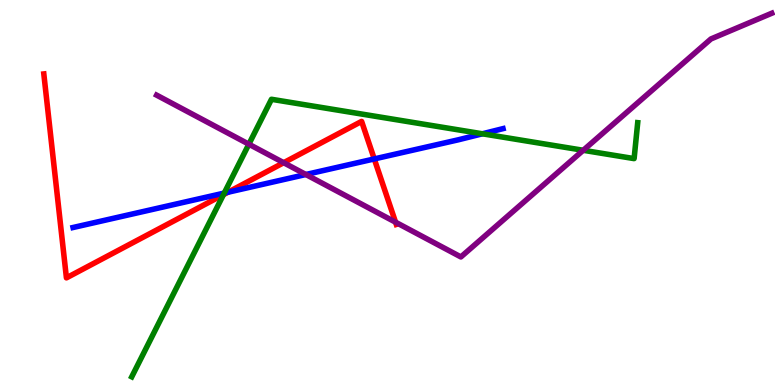[{'lines': ['blue', 'red'], 'intersections': [{'x': 2.94, 'y': 5.01}, {'x': 4.83, 'y': 5.87}]}, {'lines': ['green', 'red'], 'intersections': [{'x': 2.88, 'y': 4.95}]}, {'lines': ['purple', 'red'], 'intersections': [{'x': 3.66, 'y': 5.77}, {'x': 5.1, 'y': 4.23}]}, {'lines': ['blue', 'green'], 'intersections': [{'x': 2.89, 'y': 4.98}, {'x': 6.22, 'y': 6.52}]}, {'lines': ['blue', 'purple'], 'intersections': [{'x': 3.95, 'y': 5.47}]}, {'lines': ['green', 'purple'], 'intersections': [{'x': 3.21, 'y': 6.25}, {'x': 7.53, 'y': 6.1}]}]